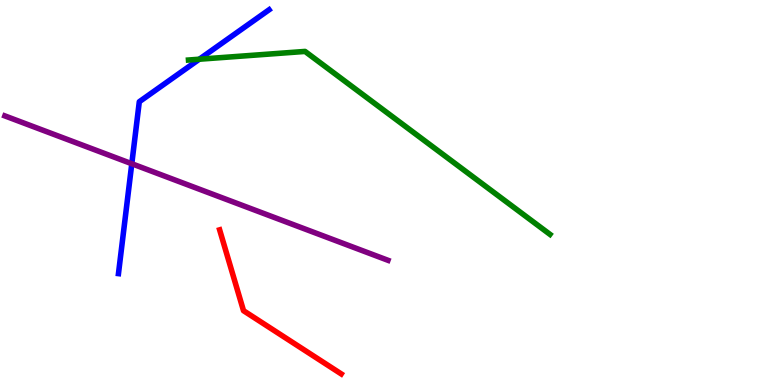[{'lines': ['blue', 'red'], 'intersections': []}, {'lines': ['green', 'red'], 'intersections': []}, {'lines': ['purple', 'red'], 'intersections': []}, {'lines': ['blue', 'green'], 'intersections': [{'x': 2.57, 'y': 8.46}]}, {'lines': ['blue', 'purple'], 'intersections': [{'x': 1.7, 'y': 5.75}]}, {'lines': ['green', 'purple'], 'intersections': []}]